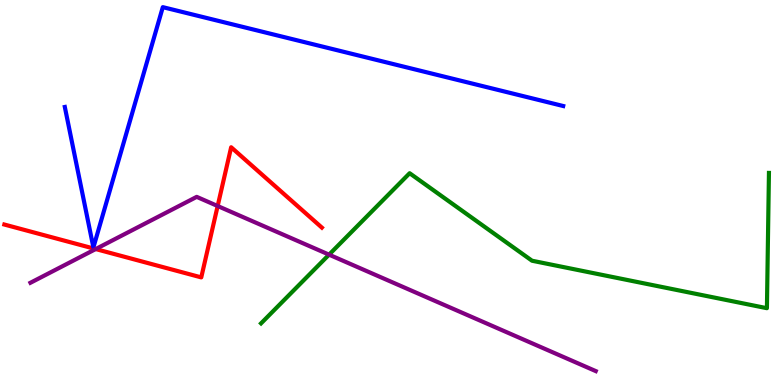[{'lines': ['blue', 'red'], 'intersections': []}, {'lines': ['green', 'red'], 'intersections': []}, {'lines': ['purple', 'red'], 'intersections': [{'x': 1.23, 'y': 3.53}, {'x': 2.81, 'y': 4.65}]}, {'lines': ['blue', 'green'], 'intersections': []}, {'lines': ['blue', 'purple'], 'intersections': []}, {'lines': ['green', 'purple'], 'intersections': [{'x': 4.25, 'y': 3.39}]}]